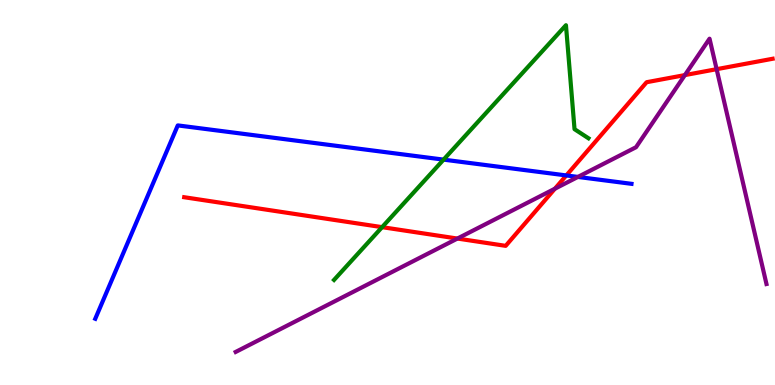[{'lines': ['blue', 'red'], 'intersections': [{'x': 7.31, 'y': 5.44}]}, {'lines': ['green', 'red'], 'intersections': [{'x': 4.93, 'y': 4.1}]}, {'lines': ['purple', 'red'], 'intersections': [{'x': 5.9, 'y': 3.8}, {'x': 7.16, 'y': 5.1}, {'x': 8.84, 'y': 8.05}, {'x': 9.25, 'y': 8.2}]}, {'lines': ['blue', 'green'], 'intersections': [{'x': 5.72, 'y': 5.85}]}, {'lines': ['blue', 'purple'], 'intersections': [{'x': 7.46, 'y': 5.4}]}, {'lines': ['green', 'purple'], 'intersections': []}]